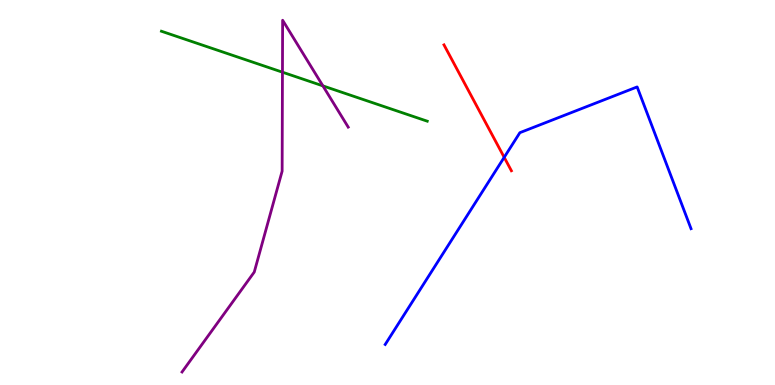[{'lines': ['blue', 'red'], 'intersections': [{'x': 6.51, 'y': 5.91}]}, {'lines': ['green', 'red'], 'intersections': []}, {'lines': ['purple', 'red'], 'intersections': []}, {'lines': ['blue', 'green'], 'intersections': []}, {'lines': ['blue', 'purple'], 'intersections': []}, {'lines': ['green', 'purple'], 'intersections': [{'x': 3.64, 'y': 8.12}, {'x': 4.17, 'y': 7.77}]}]